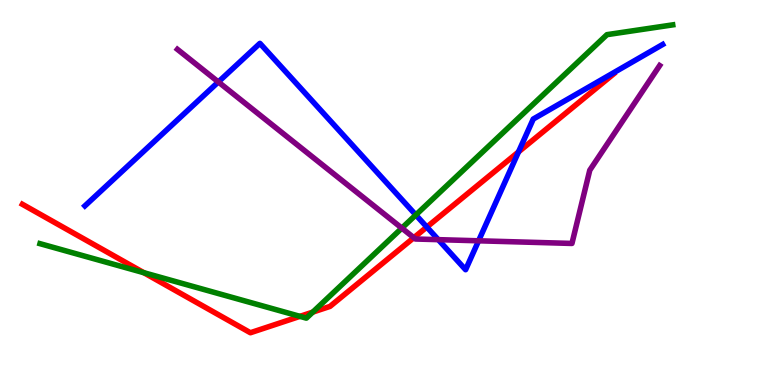[{'lines': ['blue', 'red'], 'intersections': [{'x': 5.51, 'y': 4.1}, {'x': 6.69, 'y': 6.05}]}, {'lines': ['green', 'red'], 'intersections': [{'x': 1.86, 'y': 2.92}, {'x': 3.87, 'y': 1.78}, {'x': 4.04, 'y': 1.89}]}, {'lines': ['purple', 'red'], 'intersections': [{'x': 5.34, 'y': 3.83}]}, {'lines': ['blue', 'green'], 'intersections': [{'x': 5.37, 'y': 4.42}]}, {'lines': ['blue', 'purple'], 'intersections': [{'x': 2.82, 'y': 7.87}, {'x': 5.66, 'y': 3.78}, {'x': 6.18, 'y': 3.75}]}, {'lines': ['green', 'purple'], 'intersections': [{'x': 5.18, 'y': 4.07}]}]